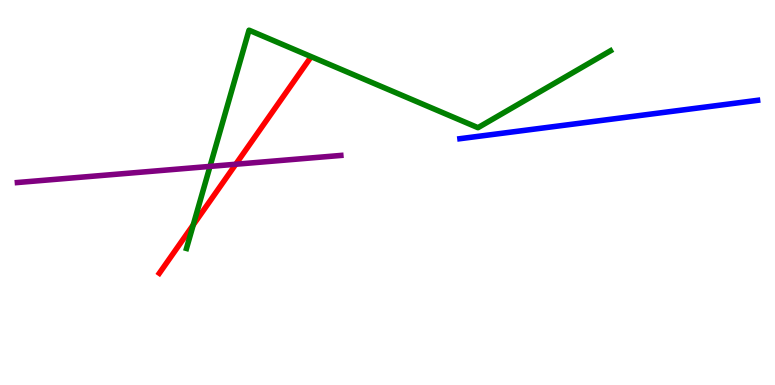[{'lines': ['blue', 'red'], 'intersections': []}, {'lines': ['green', 'red'], 'intersections': [{'x': 2.49, 'y': 4.16}]}, {'lines': ['purple', 'red'], 'intersections': [{'x': 3.04, 'y': 5.73}]}, {'lines': ['blue', 'green'], 'intersections': []}, {'lines': ['blue', 'purple'], 'intersections': []}, {'lines': ['green', 'purple'], 'intersections': [{'x': 2.71, 'y': 5.68}]}]